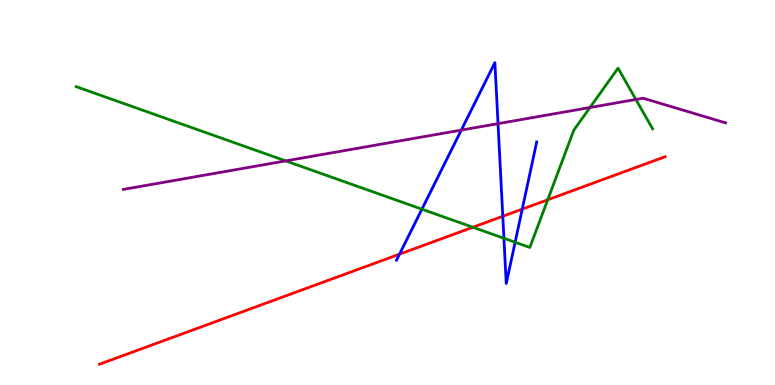[{'lines': ['blue', 'red'], 'intersections': [{'x': 5.16, 'y': 3.4}, {'x': 6.49, 'y': 4.38}, {'x': 6.74, 'y': 4.57}]}, {'lines': ['green', 'red'], 'intersections': [{'x': 6.1, 'y': 4.1}, {'x': 7.07, 'y': 4.81}]}, {'lines': ['purple', 'red'], 'intersections': []}, {'lines': ['blue', 'green'], 'intersections': [{'x': 5.44, 'y': 4.57}, {'x': 6.5, 'y': 3.81}, {'x': 6.65, 'y': 3.71}]}, {'lines': ['blue', 'purple'], 'intersections': [{'x': 5.95, 'y': 6.62}, {'x': 6.43, 'y': 6.79}]}, {'lines': ['green', 'purple'], 'intersections': [{'x': 3.69, 'y': 5.82}, {'x': 7.61, 'y': 7.21}, {'x': 8.2, 'y': 7.42}]}]